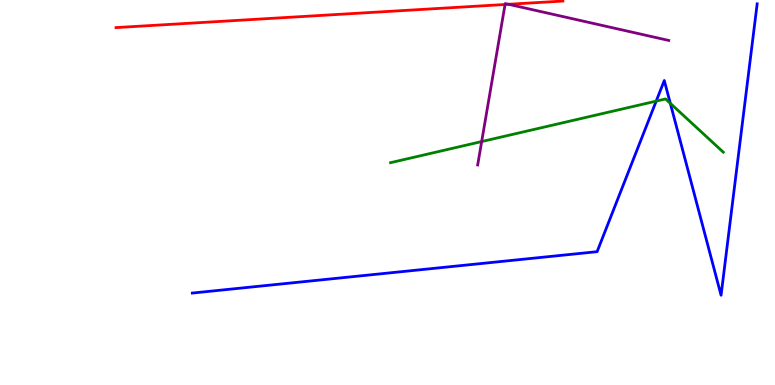[{'lines': ['blue', 'red'], 'intersections': []}, {'lines': ['green', 'red'], 'intersections': []}, {'lines': ['purple', 'red'], 'intersections': [{'x': 6.52, 'y': 9.88}, {'x': 6.56, 'y': 9.89}]}, {'lines': ['blue', 'green'], 'intersections': [{'x': 8.47, 'y': 7.37}, {'x': 8.65, 'y': 7.32}]}, {'lines': ['blue', 'purple'], 'intersections': []}, {'lines': ['green', 'purple'], 'intersections': [{'x': 6.22, 'y': 6.32}]}]